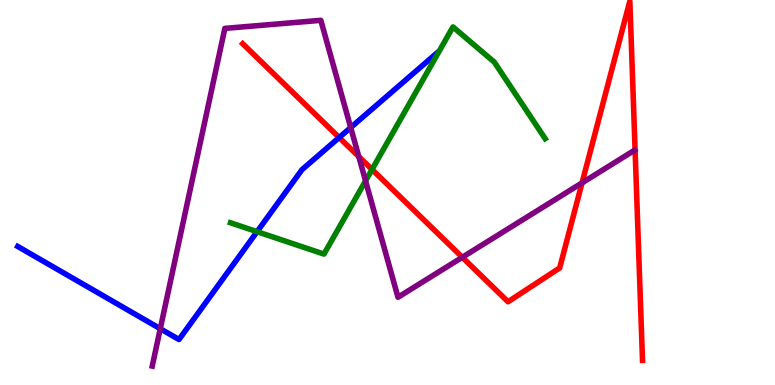[{'lines': ['blue', 'red'], 'intersections': [{'x': 4.38, 'y': 6.43}]}, {'lines': ['green', 'red'], 'intersections': [{'x': 4.8, 'y': 5.6}]}, {'lines': ['purple', 'red'], 'intersections': [{'x': 4.63, 'y': 5.93}, {'x': 5.97, 'y': 3.32}, {'x': 7.51, 'y': 5.25}]}, {'lines': ['blue', 'green'], 'intersections': [{'x': 3.32, 'y': 3.98}]}, {'lines': ['blue', 'purple'], 'intersections': [{'x': 2.07, 'y': 1.46}, {'x': 4.53, 'y': 6.69}]}, {'lines': ['green', 'purple'], 'intersections': [{'x': 4.72, 'y': 5.3}]}]